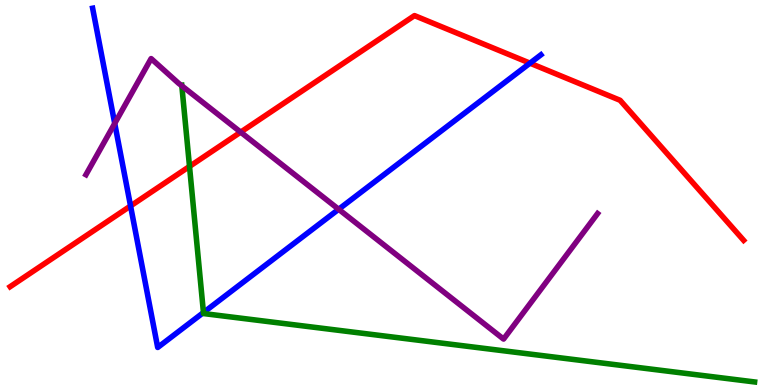[{'lines': ['blue', 'red'], 'intersections': [{'x': 1.68, 'y': 4.65}, {'x': 6.84, 'y': 8.36}]}, {'lines': ['green', 'red'], 'intersections': [{'x': 2.45, 'y': 5.68}]}, {'lines': ['purple', 'red'], 'intersections': [{'x': 3.11, 'y': 6.57}]}, {'lines': ['blue', 'green'], 'intersections': [{'x': 2.63, 'y': 1.88}]}, {'lines': ['blue', 'purple'], 'intersections': [{'x': 1.48, 'y': 6.79}, {'x': 4.37, 'y': 4.56}]}, {'lines': ['green', 'purple'], 'intersections': [{'x': 2.35, 'y': 7.77}]}]